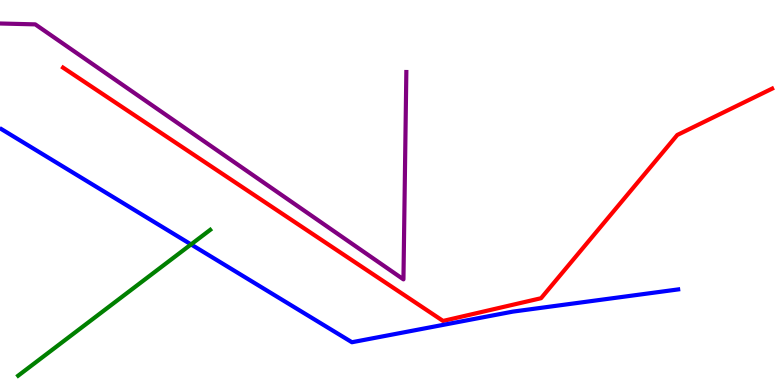[{'lines': ['blue', 'red'], 'intersections': []}, {'lines': ['green', 'red'], 'intersections': []}, {'lines': ['purple', 'red'], 'intersections': []}, {'lines': ['blue', 'green'], 'intersections': [{'x': 2.47, 'y': 3.65}]}, {'lines': ['blue', 'purple'], 'intersections': []}, {'lines': ['green', 'purple'], 'intersections': []}]